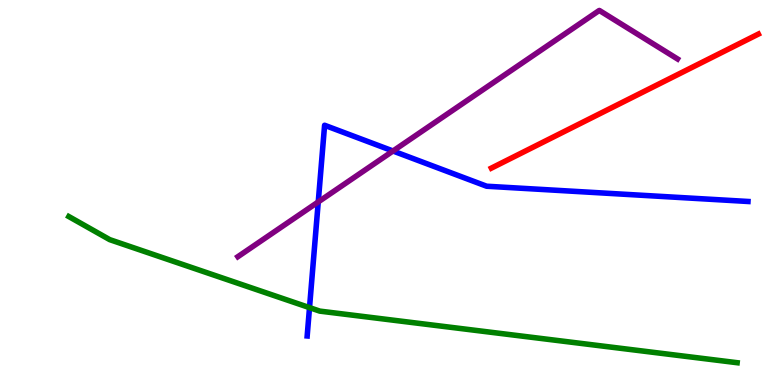[{'lines': ['blue', 'red'], 'intersections': []}, {'lines': ['green', 'red'], 'intersections': []}, {'lines': ['purple', 'red'], 'intersections': []}, {'lines': ['blue', 'green'], 'intersections': [{'x': 3.99, 'y': 2.01}]}, {'lines': ['blue', 'purple'], 'intersections': [{'x': 4.11, 'y': 4.76}, {'x': 5.07, 'y': 6.08}]}, {'lines': ['green', 'purple'], 'intersections': []}]